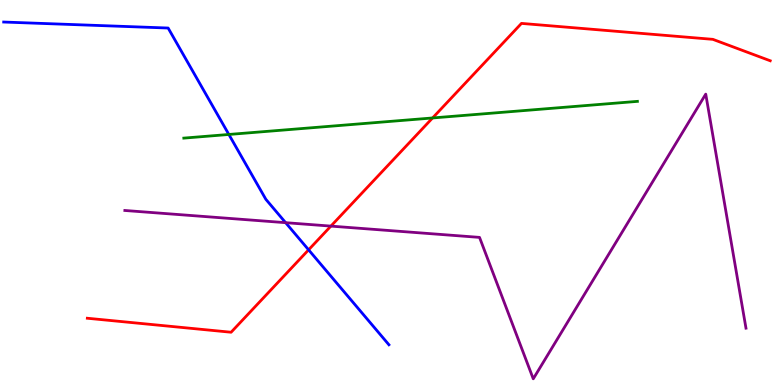[{'lines': ['blue', 'red'], 'intersections': [{'x': 3.98, 'y': 3.51}]}, {'lines': ['green', 'red'], 'intersections': [{'x': 5.58, 'y': 6.94}]}, {'lines': ['purple', 'red'], 'intersections': [{'x': 4.27, 'y': 4.13}]}, {'lines': ['blue', 'green'], 'intersections': [{'x': 2.95, 'y': 6.51}]}, {'lines': ['blue', 'purple'], 'intersections': [{'x': 3.69, 'y': 4.22}]}, {'lines': ['green', 'purple'], 'intersections': []}]